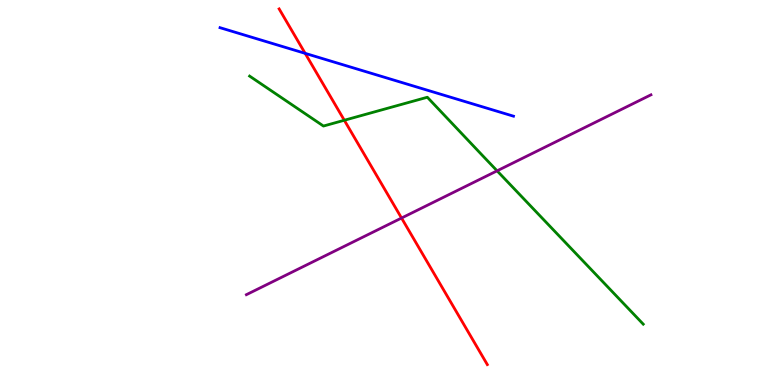[{'lines': ['blue', 'red'], 'intersections': [{'x': 3.94, 'y': 8.61}]}, {'lines': ['green', 'red'], 'intersections': [{'x': 4.44, 'y': 6.88}]}, {'lines': ['purple', 'red'], 'intersections': [{'x': 5.18, 'y': 4.34}]}, {'lines': ['blue', 'green'], 'intersections': []}, {'lines': ['blue', 'purple'], 'intersections': []}, {'lines': ['green', 'purple'], 'intersections': [{'x': 6.41, 'y': 5.56}]}]